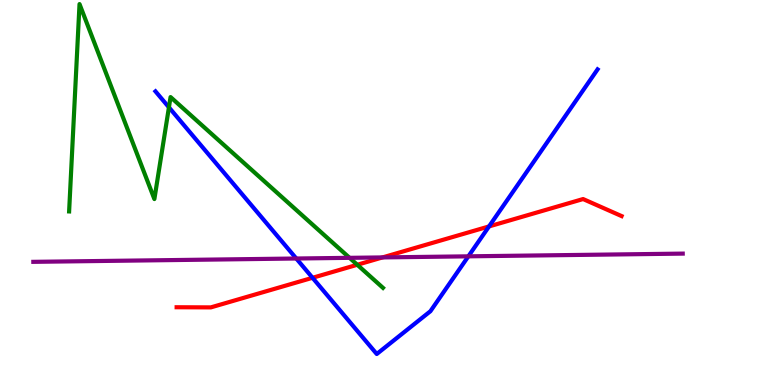[{'lines': ['blue', 'red'], 'intersections': [{'x': 4.03, 'y': 2.78}, {'x': 6.31, 'y': 4.12}]}, {'lines': ['green', 'red'], 'intersections': [{'x': 4.61, 'y': 3.12}]}, {'lines': ['purple', 'red'], 'intersections': [{'x': 4.94, 'y': 3.31}]}, {'lines': ['blue', 'green'], 'intersections': [{'x': 2.18, 'y': 7.21}]}, {'lines': ['blue', 'purple'], 'intersections': [{'x': 3.82, 'y': 3.29}, {'x': 6.04, 'y': 3.34}]}, {'lines': ['green', 'purple'], 'intersections': [{'x': 4.51, 'y': 3.3}]}]